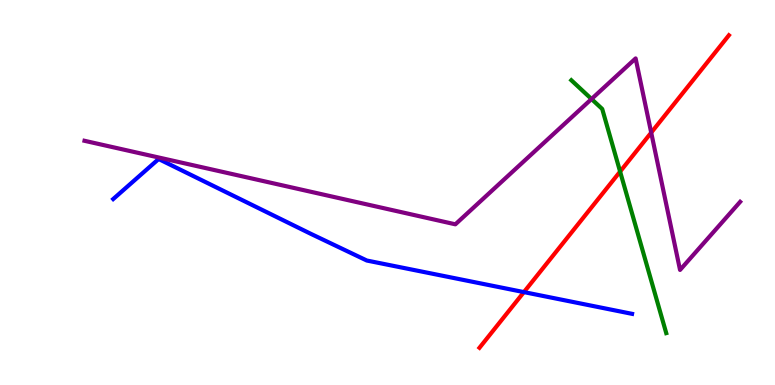[{'lines': ['blue', 'red'], 'intersections': [{'x': 6.76, 'y': 2.41}]}, {'lines': ['green', 'red'], 'intersections': [{'x': 8.0, 'y': 5.54}]}, {'lines': ['purple', 'red'], 'intersections': [{'x': 8.4, 'y': 6.56}]}, {'lines': ['blue', 'green'], 'intersections': []}, {'lines': ['blue', 'purple'], 'intersections': []}, {'lines': ['green', 'purple'], 'intersections': [{'x': 7.63, 'y': 7.43}]}]